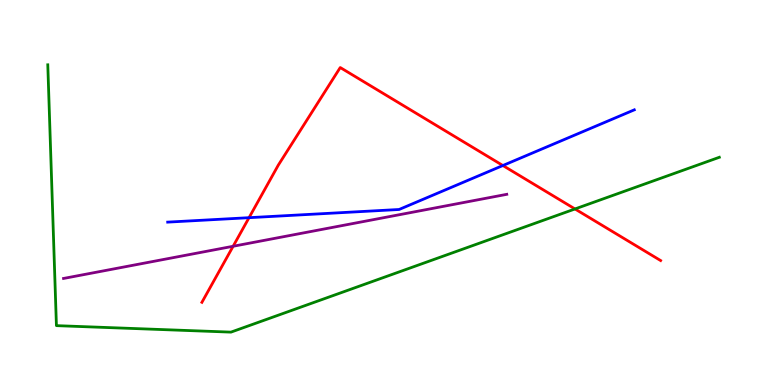[{'lines': ['blue', 'red'], 'intersections': [{'x': 3.21, 'y': 4.35}, {'x': 6.49, 'y': 5.7}]}, {'lines': ['green', 'red'], 'intersections': [{'x': 7.42, 'y': 4.57}]}, {'lines': ['purple', 'red'], 'intersections': [{'x': 3.01, 'y': 3.6}]}, {'lines': ['blue', 'green'], 'intersections': []}, {'lines': ['blue', 'purple'], 'intersections': []}, {'lines': ['green', 'purple'], 'intersections': []}]